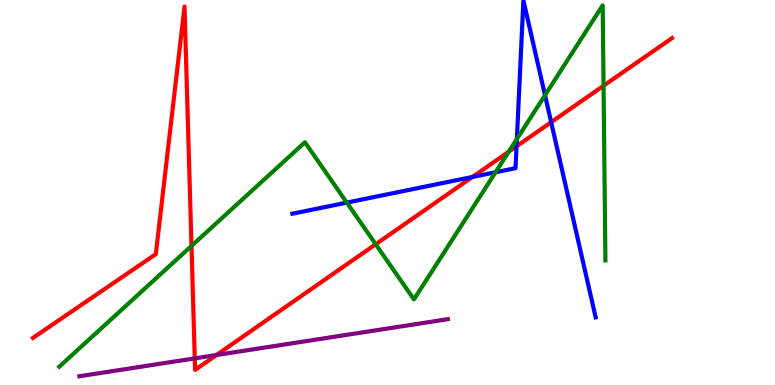[{'lines': ['blue', 'red'], 'intersections': [{'x': 6.1, 'y': 5.4}, {'x': 6.67, 'y': 6.2}, {'x': 7.11, 'y': 6.83}]}, {'lines': ['green', 'red'], 'intersections': [{'x': 2.47, 'y': 3.61}, {'x': 4.85, 'y': 3.66}, {'x': 6.56, 'y': 6.06}, {'x': 7.79, 'y': 7.77}]}, {'lines': ['purple', 'red'], 'intersections': [{'x': 2.51, 'y': 0.691}, {'x': 2.79, 'y': 0.779}]}, {'lines': ['blue', 'green'], 'intersections': [{'x': 4.47, 'y': 4.74}, {'x': 6.39, 'y': 5.53}, {'x': 6.67, 'y': 6.39}, {'x': 7.03, 'y': 7.53}]}, {'lines': ['blue', 'purple'], 'intersections': []}, {'lines': ['green', 'purple'], 'intersections': []}]